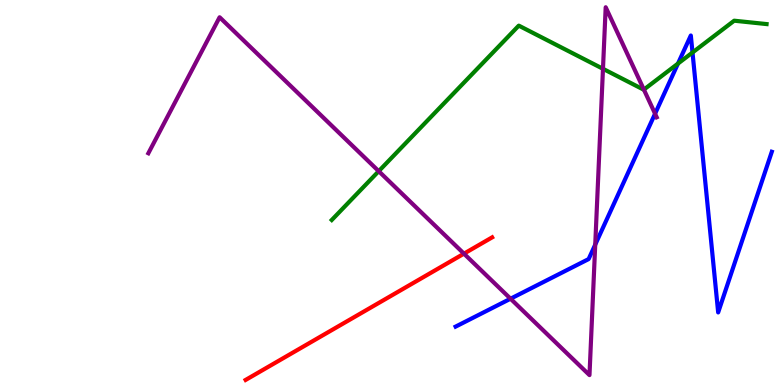[{'lines': ['blue', 'red'], 'intersections': []}, {'lines': ['green', 'red'], 'intersections': []}, {'lines': ['purple', 'red'], 'intersections': [{'x': 5.99, 'y': 3.41}]}, {'lines': ['blue', 'green'], 'intersections': [{'x': 8.75, 'y': 8.35}, {'x': 8.94, 'y': 8.64}]}, {'lines': ['blue', 'purple'], 'intersections': [{'x': 6.59, 'y': 2.24}, {'x': 7.68, 'y': 3.65}, {'x': 8.45, 'y': 7.05}]}, {'lines': ['green', 'purple'], 'intersections': [{'x': 4.89, 'y': 5.55}, {'x': 7.78, 'y': 8.21}, {'x': 8.31, 'y': 7.67}]}]